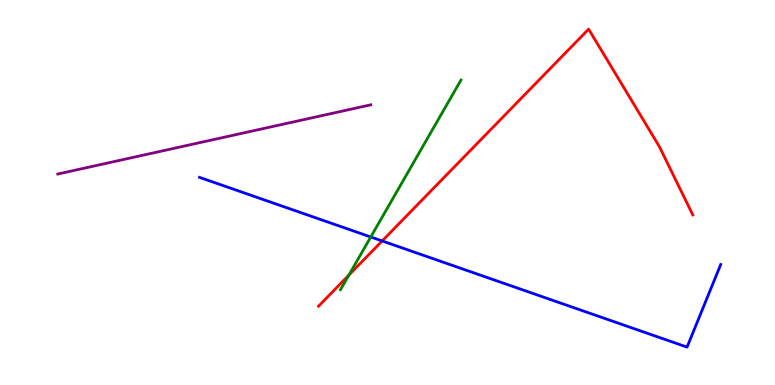[{'lines': ['blue', 'red'], 'intersections': [{'x': 4.93, 'y': 3.74}]}, {'lines': ['green', 'red'], 'intersections': [{'x': 4.5, 'y': 2.85}]}, {'lines': ['purple', 'red'], 'intersections': []}, {'lines': ['blue', 'green'], 'intersections': [{'x': 4.78, 'y': 3.84}]}, {'lines': ['blue', 'purple'], 'intersections': []}, {'lines': ['green', 'purple'], 'intersections': []}]